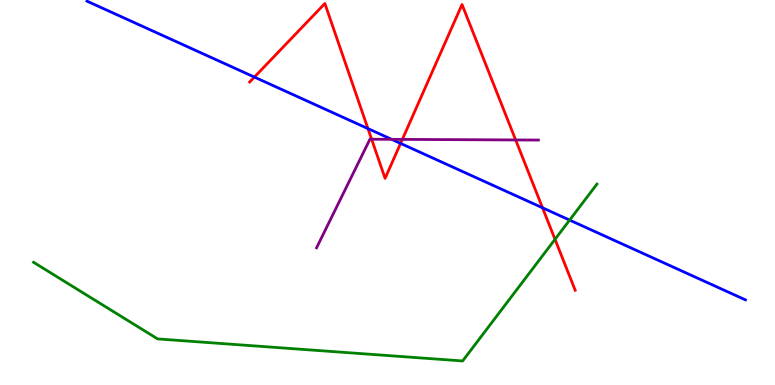[{'lines': ['blue', 'red'], 'intersections': [{'x': 3.28, 'y': 8.0}, {'x': 4.75, 'y': 6.66}, {'x': 5.17, 'y': 6.28}, {'x': 7.0, 'y': 4.6}]}, {'lines': ['green', 'red'], 'intersections': [{'x': 7.16, 'y': 3.78}]}, {'lines': ['purple', 'red'], 'intersections': [{'x': 4.8, 'y': 6.38}, {'x': 5.19, 'y': 6.38}, {'x': 6.65, 'y': 6.36}]}, {'lines': ['blue', 'green'], 'intersections': [{'x': 7.35, 'y': 4.28}]}, {'lines': ['blue', 'purple'], 'intersections': [{'x': 5.05, 'y': 6.38}]}, {'lines': ['green', 'purple'], 'intersections': []}]